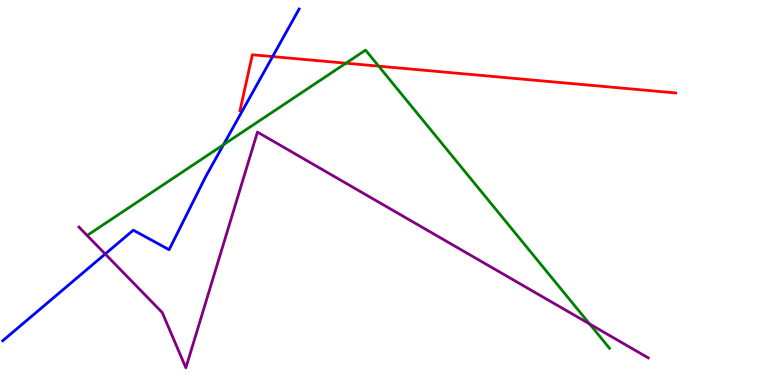[{'lines': ['blue', 'red'], 'intersections': [{'x': 3.52, 'y': 8.53}]}, {'lines': ['green', 'red'], 'intersections': [{'x': 4.46, 'y': 8.36}, {'x': 4.89, 'y': 8.28}]}, {'lines': ['purple', 'red'], 'intersections': []}, {'lines': ['blue', 'green'], 'intersections': [{'x': 2.88, 'y': 6.24}]}, {'lines': ['blue', 'purple'], 'intersections': [{'x': 1.36, 'y': 3.4}]}, {'lines': ['green', 'purple'], 'intersections': [{'x': 7.61, 'y': 1.58}]}]